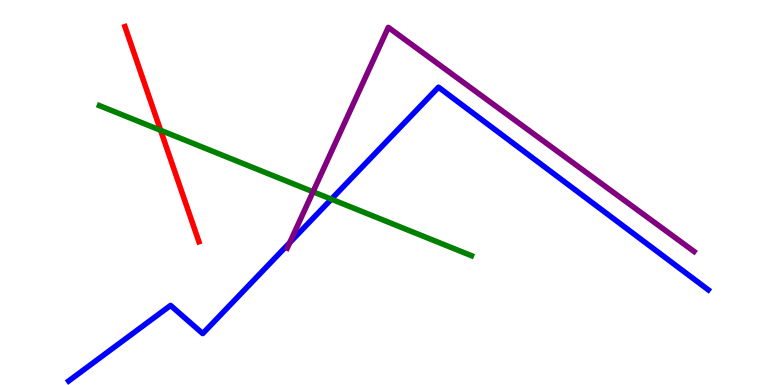[{'lines': ['blue', 'red'], 'intersections': []}, {'lines': ['green', 'red'], 'intersections': [{'x': 2.07, 'y': 6.62}]}, {'lines': ['purple', 'red'], 'intersections': []}, {'lines': ['blue', 'green'], 'intersections': [{'x': 4.28, 'y': 4.83}]}, {'lines': ['blue', 'purple'], 'intersections': [{'x': 3.74, 'y': 3.7}]}, {'lines': ['green', 'purple'], 'intersections': [{'x': 4.04, 'y': 5.02}]}]